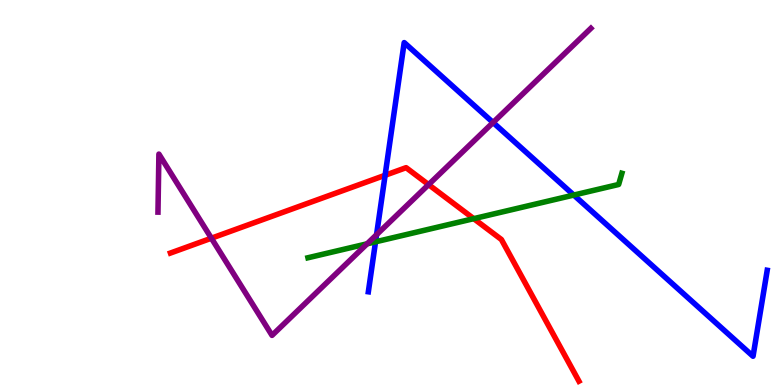[{'lines': ['blue', 'red'], 'intersections': [{'x': 4.97, 'y': 5.45}]}, {'lines': ['green', 'red'], 'intersections': [{'x': 6.11, 'y': 4.32}]}, {'lines': ['purple', 'red'], 'intersections': [{'x': 2.73, 'y': 3.81}, {'x': 5.53, 'y': 5.2}]}, {'lines': ['blue', 'green'], 'intersections': [{'x': 4.85, 'y': 3.72}, {'x': 7.4, 'y': 4.93}]}, {'lines': ['blue', 'purple'], 'intersections': [{'x': 4.86, 'y': 3.9}, {'x': 6.36, 'y': 6.82}]}, {'lines': ['green', 'purple'], 'intersections': [{'x': 4.74, 'y': 3.67}]}]